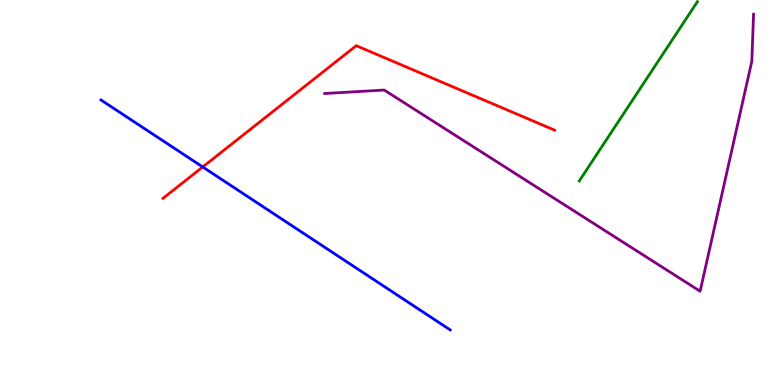[{'lines': ['blue', 'red'], 'intersections': [{'x': 2.62, 'y': 5.66}]}, {'lines': ['green', 'red'], 'intersections': []}, {'lines': ['purple', 'red'], 'intersections': []}, {'lines': ['blue', 'green'], 'intersections': []}, {'lines': ['blue', 'purple'], 'intersections': []}, {'lines': ['green', 'purple'], 'intersections': []}]